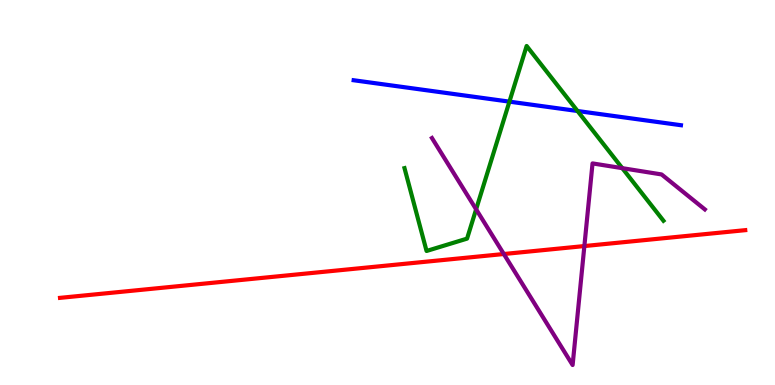[{'lines': ['blue', 'red'], 'intersections': []}, {'lines': ['green', 'red'], 'intersections': []}, {'lines': ['purple', 'red'], 'intersections': [{'x': 6.5, 'y': 3.4}, {'x': 7.54, 'y': 3.61}]}, {'lines': ['blue', 'green'], 'intersections': [{'x': 6.57, 'y': 7.36}, {'x': 7.45, 'y': 7.12}]}, {'lines': ['blue', 'purple'], 'intersections': []}, {'lines': ['green', 'purple'], 'intersections': [{'x': 6.14, 'y': 4.56}, {'x': 8.03, 'y': 5.63}]}]